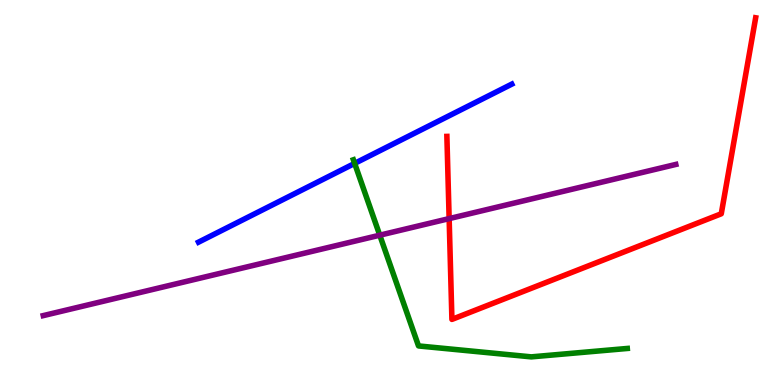[{'lines': ['blue', 'red'], 'intersections': []}, {'lines': ['green', 'red'], 'intersections': []}, {'lines': ['purple', 'red'], 'intersections': [{'x': 5.8, 'y': 4.32}]}, {'lines': ['blue', 'green'], 'intersections': [{'x': 4.58, 'y': 5.76}]}, {'lines': ['blue', 'purple'], 'intersections': []}, {'lines': ['green', 'purple'], 'intersections': [{'x': 4.9, 'y': 3.89}]}]